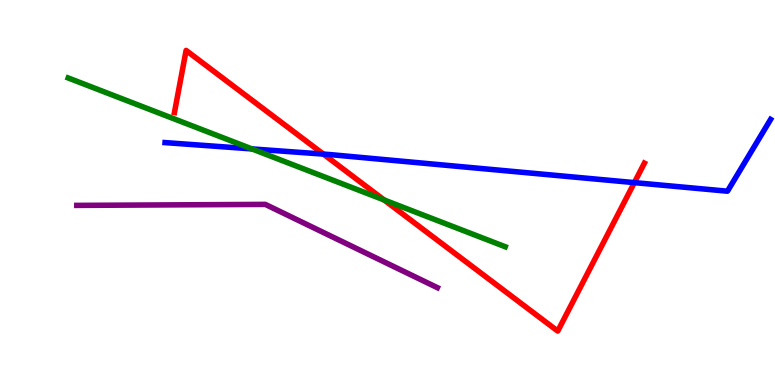[{'lines': ['blue', 'red'], 'intersections': [{'x': 4.17, 'y': 6.0}, {'x': 8.19, 'y': 5.26}]}, {'lines': ['green', 'red'], 'intersections': [{'x': 4.96, 'y': 4.81}]}, {'lines': ['purple', 'red'], 'intersections': []}, {'lines': ['blue', 'green'], 'intersections': [{'x': 3.25, 'y': 6.13}]}, {'lines': ['blue', 'purple'], 'intersections': []}, {'lines': ['green', 'purple'], 'intersections': []}]